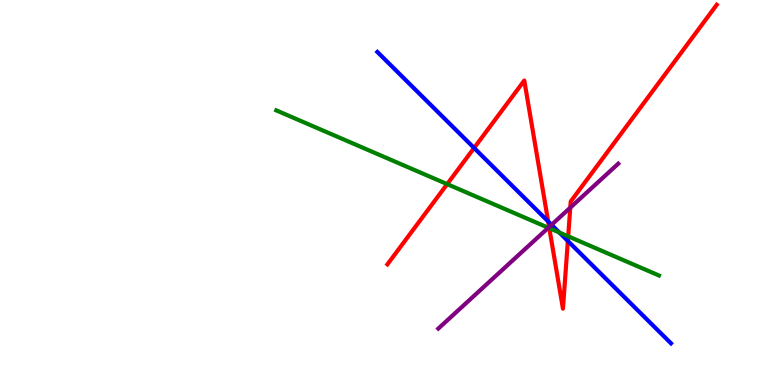[{'lines': ['blue', 'red'], 'intersections': [{'x': 6.12, 'y': 6.16}, {'x': 7.07, 'y': 4.25}, {'x': 7.33, 'y': 3.74}]}, {'lines': ['green', 'red'], 'intersections': [{'x': 5.77, 'y': 5.22}, {'x': 7.09, 'y': 4.07}, {'x': 7.33, 'y': 3.86}]}, {'lines': ['purple', 'red'], 'intersections': [{'x': 7.09, 'y': 4.1}, {'x': 7.36, 'y': 4.61}]}, {'lines': ['blue', 'green'], 'intersections': [{'x': 7.22, 'y': 3.96}]}, {'lines': ['blue', 'purple'], 'intersections': [{'x': 7.12, 'y': 4.16}]}, {'lines': ['green', 'purple'], 'intersections': [{'x': 7.08, 'y': 4.08}]}]